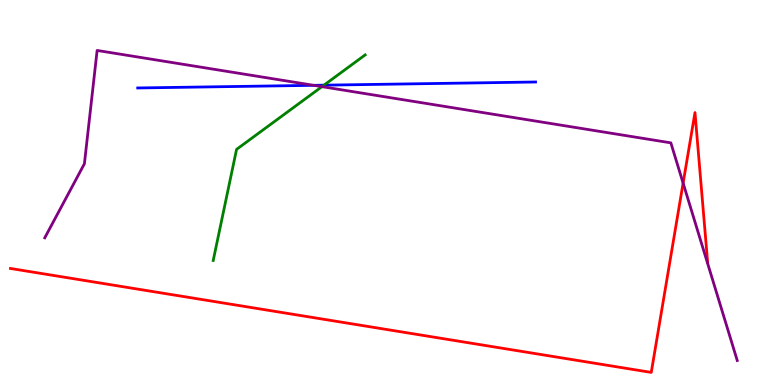[{'lines': ['blue', 'red'], 'intersections': []}, {'lines': ['green', 'red'], 'intersections': []}, {'lines': ['purple', 'red'], 'intersections': [{'x': 8.81, 'y': 5.24}]}, {'lines': ['blue', 'green'], 'intersections': [{'x': 4.18, 'y': 7.79}]}, {'lines': ['blue', 'purple'], 'intersections': [{'x': 4.05, 'y': 7.78}]}, {'lines': ['green', 'purple'], 'intersections': [{'x': 4.15, 'y': 7.75}]}]